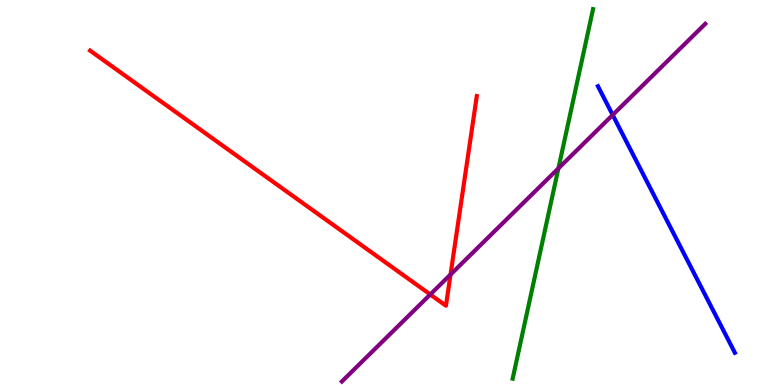[{'lines': ['blue', 'red'], 'intersections': []}, {'lines': ['green', 'red'], 'intersections': []}, {'lines': ['purple', 'red'], 'intersections': [{'x': 5.55, 'y': 2.35}, {'x': 5.81, 'y': 2.87}]}, {'lines': ['blue', 'green'], 'intersections': []}, {'lines': ['blue', 'purple'], 'intersections': [{'x': 7.91, 'y': 7.01}]}, {'lines': ['green', 'purple'], 'intersections': [{'x': 7.21, 'y': 5.63}]}]